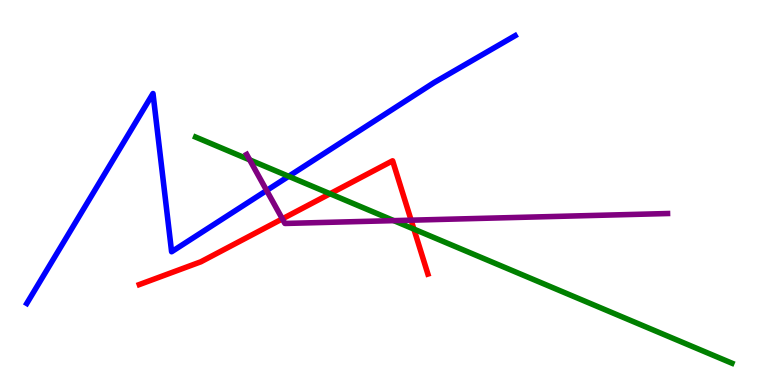[{'lines': ['blue', 'red'], 'intersections': []}, {'lines': ['green', 'red'], 'intersections': [{'x': 4.26, 'y': 4.97}, {'x': 5.34, 'y': 4.05}]}, {'lines': ['purple', 'red'], 'intersections': [{'x': 3.64, 'y': 4.32}, {'x': 5.3, 'y': 4.28}]}, {'lines': ['blue', 'green'], 'intersections': [{'x': 3.72, 'y': 5.42}]}, {'lines': ['blue', 'purple'], 'intersections': [{'x': 3.44, 'y': 5.05}]}, {'lines': ['green', 'purple'], 'intersections': [{'x': 3.22, 'y': 5.85}, {'x': 5.08, 'y': 4.27}]}]